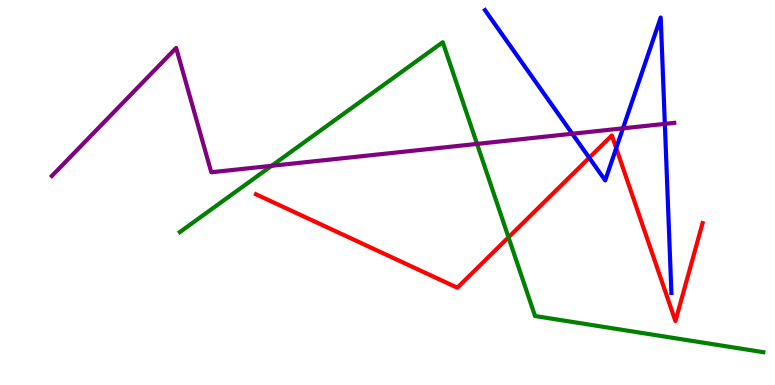[{'lines': ['blue', 'red'], 'intersections': [{'x': 7.6, 'y': 5.9}, {'x': 7.95, 'y': 6.15}]}, {'lines': ['green', 'red'], 'intersections': [{'x': 6.56, 'y': 3.84}]}, {'lines': ['purple', 'red'], 'intersections': []}, {'lines': ['blue', 'green'], 'intersections': []}, {'lines': ['blue', 'purple'], 'intersections': [{'x': 7.38, 'y': 6.53}, {'x': 8.04, 'y': 6.67}, {'x': 8.58, 'y': 6.78}]}, {'lines': ['green', 'purple'], 'intersections': [{'x': 3.5, 'y': 5.69}, {'x': 6.16, 'y': 6.26}]}]